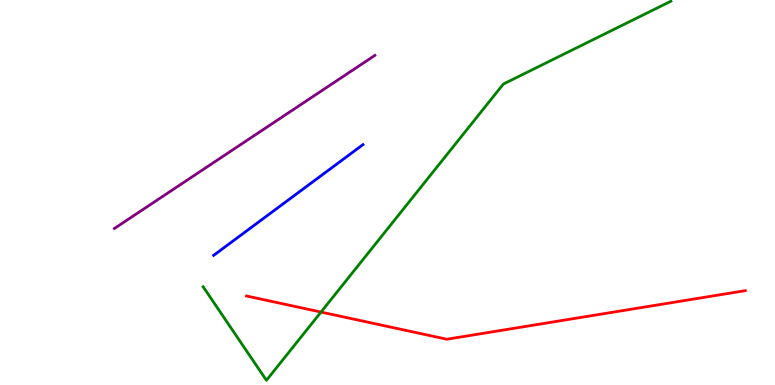[{'lines': ['blue', 'red'], 'intersections': []}, {'lines': ['green', 'red'], 'intersections': [{'x': 4.14, 'y': 1.89}]}, {'lines': ['purple', 'red'], 'intersections': []}, {'lines': ['blue', 'green'], 'intersections': []}, {'lines': ['blue', 'purple'], 'intersections': []}, {'lines': ['green', 'purple'], 'intersections': []}]